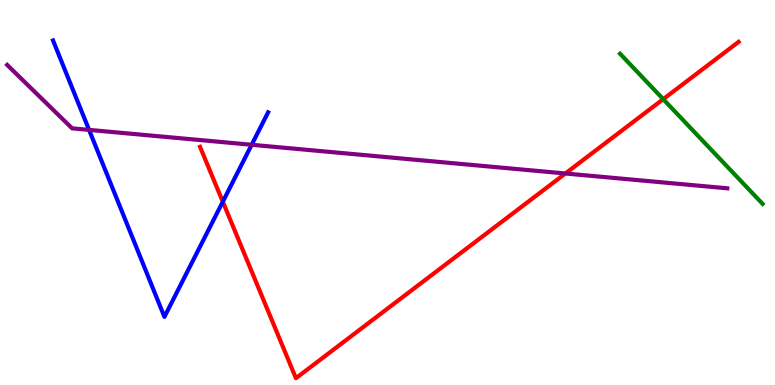[{'lines': ['blue', 'red'], 'intersections': [{'x': 2.87, 'y': 4.76}]}, {'lines': ['green', 'red'], 'intersections': [{'x': 8.56, 'y': 7.42}]}, {'lines': ['purple', 'red'], 'intersections': [{'x': 7.3, 'y': 5.49}]}, {'lines': ['blue', 'green'], 'intersections': []}, {'lines': ['blue', 'purple'], 'intersections': [{'x': 1.15, 'y': 6.63}, {'x': 3.25, 'y': 6.24}]}, {'lines': ['green', 'purple'], 'intersections': []}]